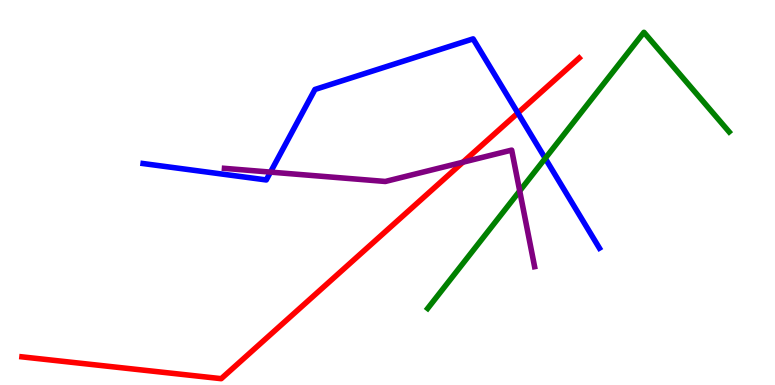[{'lines': ['blue', 'red'], 'intersections': [{'x': 6.68, 'y': 7.07}]}, {'lines': ['green', 'red'], 'intersections': []}, {'lines': ['purple', 'red'], 'intersections': [{'x': 5.97, 'y': 5.79}]}, {'lines': ['blue', 'green'], 'intersections': [{'x': 7.04, 'y': 5.89}]}, {'lines': ['blue', 'purple'], 'intersections': [{'x': 3.49, 'y': 5.53}]}, {'lines': ['green', 'purple'], 'intersections': [{'x': 6.71, 'y': 5.04}]}]